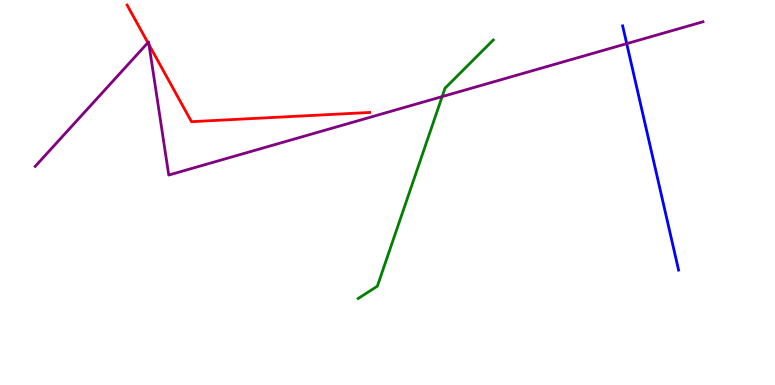[{'lines': ['blue', 'red'], 'intersections': []}, {'lines': ['green', 'red'], 'intersections': []}, {'lines': ['purple', 'red'], 'intersections': [{'x': 1.91, 'y': 8.89}, {'x': 1.92, 'y': 8.84}]}, {'lines': ['blue', 'green'], 'intersections': []}, {'lines': ['blue', 'purple'], 'intersections': [{'x': 8.09, 'y': 8.87}]}, {'lines': ['green', 'purple'], 'intersections': [{'x': 5.71, 'y': 7.49}]}]